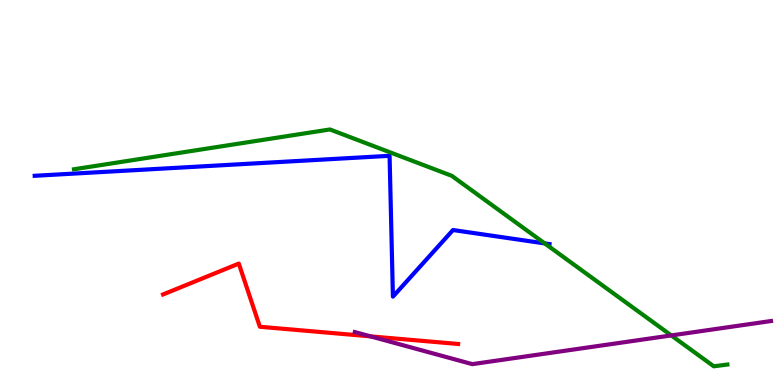[{'lines': ['blue', 'red'], 'intersections': []}, {'lines': ['green', 'red'], 'intersections': []}, {'lines': ['purple', 'red'], 'intersections': [{'x': 4.78, 'y': 1.26}]}, {'lines': ['blue', 'green'], 'intersections': [{'x': 7.03, 'y': 3.68}]}, {'lines': ['blue', 'purple'], 'intersections': []}, {'lines': ['green', 'purple'], 'intersections': [{'x': 8.66, 'y': 1.29}]}]